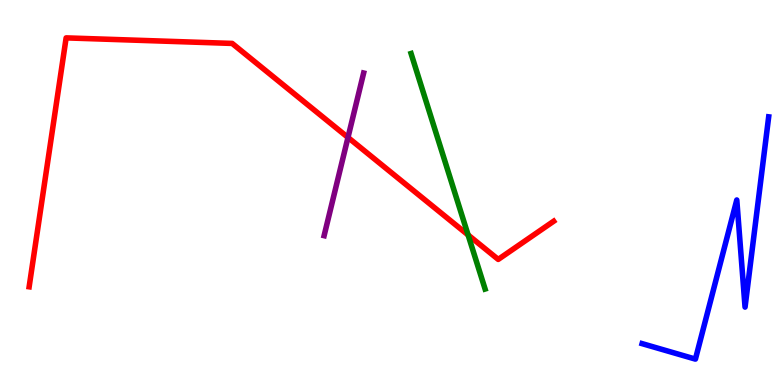[{'lines': ['blue', 'red'], 'intersections': []}, {'lines': ['green', 'red'], 'intersections': [{'x': 6.04, 'y': 3.9}]}, {'lines': ['purple', 'red'], 'intersections': [{'x': 4.49, 'y': 6.43}]}, {'lines': ['blue', 'green'], 'intersections': []}, {'lines': ['blue', 'purple'], 'intersections': []}, {'lines': ['green', 'purple'], 'intersections': []}]